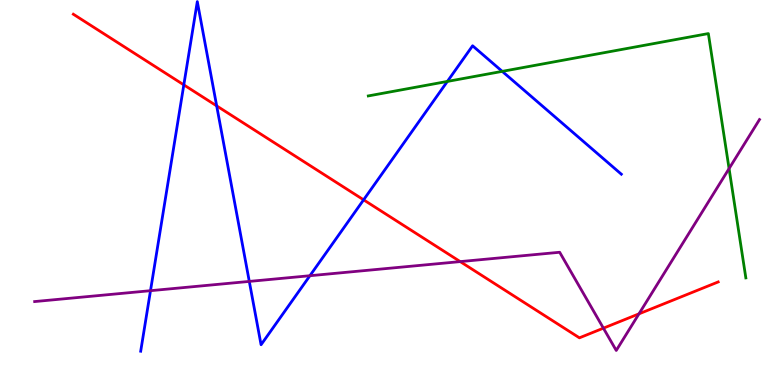[{'lines': ['blue', 'red'], 'intersections': [{'x': 2.37, 'y': 7.8}, {'x': 2.8, 'y': 7.25}, {'x': 4.69, 'y': 4.81}]}, {'lines': ['green', 'red'], 'intersections': []}, {'lines': ['purple', 'red'], 'intersections': [{'x': 5.94, 'y': 3.21}, {'x': 7.79, 'y': 1.48}, {'x': 8.24, 'y': 1.85}]}, {'lines': ['blue', 'green'], 'intersections': [{'x': 5.77, 'y': 7.88}, {'x': 6.48, 'y': 8.15}]}, {'lines': ['blue', 'purple'], 'intersections': [{'x': 1.94, 'y': 2.45}, {'x': 3.22, 'y': 2.69}, {'x': 4.0, 'y': 2.84}]}, {'lines': ['green', 'purple'], 'intersections': [{'x': 9.41, 'y': 5.62}]}]